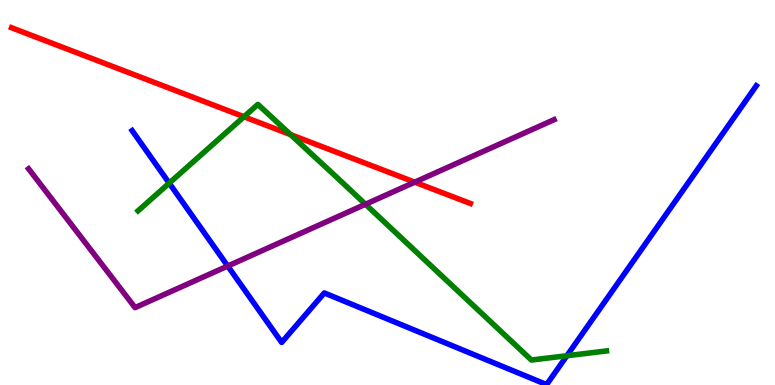[{'lines': ['blue', 'red'], 'intersections': []}, {'lines': ['green', 'red'], 'intersections': [{'x': 3.15, 'y': 6.97}, {'x': 3.75, 'y': 6.5}]}, {'lines': ['purple', 'red'], 'intersections': [{'x': 5.35, 'y': 5.27}]}, {'lines': ['blue', 'green'], 'intersections': [{'x': 2.18, 'y': 5.24}, {'x': 7.31, 'y': 0.76}]}, {'lines': ['blue', 'purple'], 'intersections': [{'x': 2.94, 'y': 3.09}]}, {'lines': ['green', 'purple'], 'intersections': [{'x': 4.72, 'y': 4.69}]}]